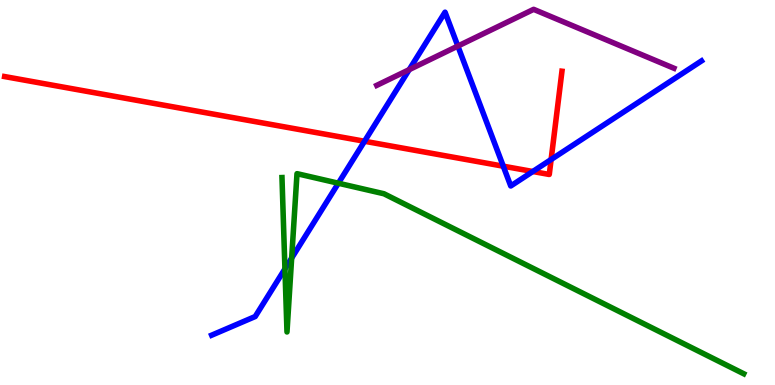[{'lines': ['blue', 'red'], 'intersections': [{'x': 4.7, 'y': 6.33}, {'x': 6.49, 'y': 5.68}, {'x': 6.87, 'y': 5.55}, {'x': 7.11, 'y': 5.86}]}, {'lines': ['green', 'red'], 'intersections': []}, {'lines': ['purple', 'red'], 'intersections': []}, {'lines': ['blue', 'green'], 'intersections': [{'x': 3.68, 'y': 3.02}, {'x': 3.76, 'y': 3.3}, {'x': 4.37, 'y': 5.24}]}, {'lines': ['blue', 'purple'], 'intersections': [{'x': 5.28, 'y': 8.19}, {'x': 5.91, 'y': 8.8}]}, {'lines': ['green', 'purple'], 'intersections': []}]